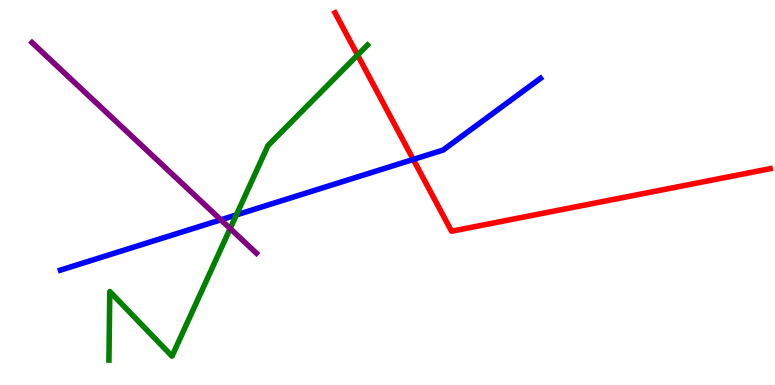[{'lines': ['blue', 'red'], 'intersections': [{'x': 5.33, 'y': 5.86}]}, {'lines': ['green', 'red'], 'intersections': [{'x': 4.61, 'y': 8.57}]}, {'lines': ['purple', 'red'], 'intersections': []}, {'lines': ['blue', 'green'], 'intersections': [{'x': 3.05, 'y': 4.42}]}, {'lines': ['blue', 'purple'], 'intersections': [{'x': 2.85, 'y': 4.29}]}, {'lines': ['green', 'purple'], 'intersections': [{'x': 2.97, 'y': 4.06}]}]